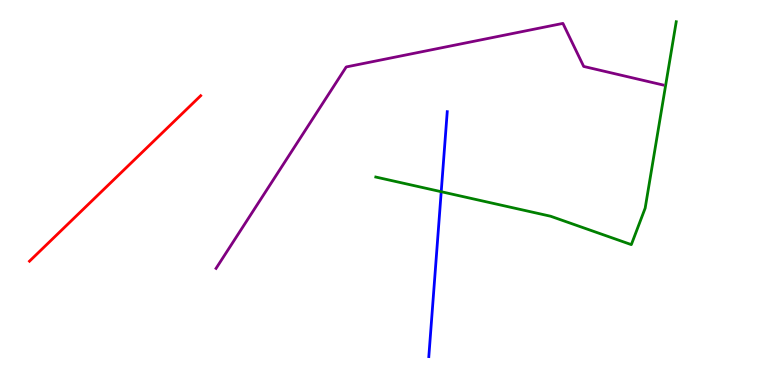[{'lines': ['blue', 'red'], 'intersections': []}, {'lines': ['green', 'red'], 'intersections': []}, {'lines': ['purple', 'red'], 'intersections': []}, {'lines': ['blue', 'green'], 'intersections': [{'x': 5.69, 'y': 5.02}]}, {'lines': ['blue', 'purple'], 'intersections': []}, {'lines': ['green', 'purple'], 'intersections': []}]